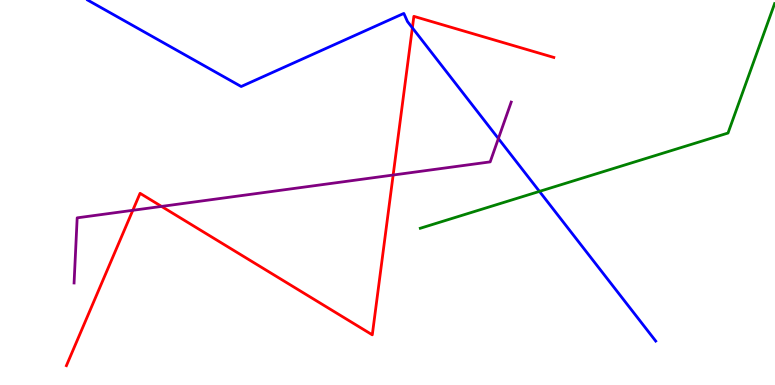[{'lines': ['blue', 'red'], 'intersections': [{'x': 5.32, 'y': 9.28}]}, {'lines': ['green', 'red'], 'intersections': []}, {'lines': ['purple', 'red'], 'intersections': [{'x': 1.71, 'y': 4.54}, {'x': 2.08, 'y': 4.64}, {'x': 5.07, 'y': 5.45}]}, {'lines': ['blue', 'green'], 'intersections': [{'x': 6.96, 'y': 5.03}]}, {'lines': ['blue', 'purple'], 'intersections': [{'x': 6.43, 'y': 6.4}]}, {'lines': ['green', 'purple'], 'intersections': []}]